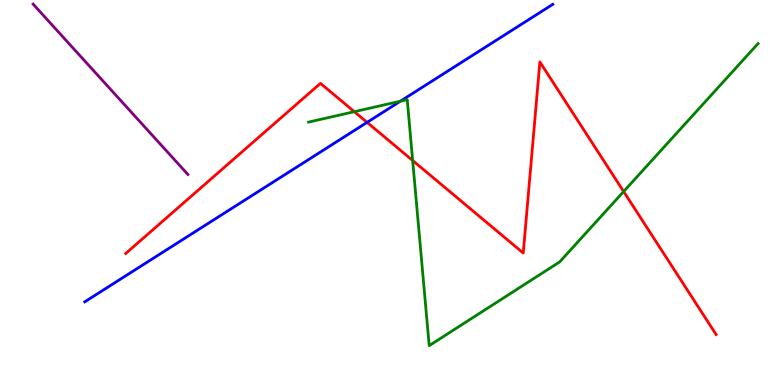[{'lines': ['blue', 'red'], 'intersections': [{'x': 4.74, 'y': 6.82}]}, {'lines': ['green', 'red'], 'intersections': [{'x': 4.57, 'y': 7.1}, {'x': 5.32, 'y': 5.83}, {'x': 8.05, 'y': 5.03}]}, {'lines': ['purple', 'red'], 'intersections': []}, {'lines': ['blue', 'green'], 'intersections': [{'x': 5.17, 'y': 7.37}]}, {'lines': ['blue', 'purple'], 'intersections': []}, {'lines': ['green', 'purple'], 'intersections': []}]